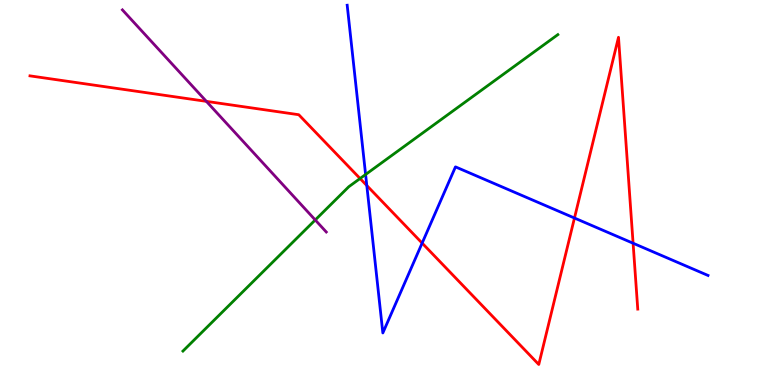[{'lines': ['blue', 'red'], 'intersections': [{'x': 4.73, 'y': 5.18}, {'x': 5.45, 'y': 3.69}, {'x': 7.41, 'y': 4.34}, {'x': 8.17, 'y': 3.68}]}, {'lines': ['green', 'red'], 'intersections': [{'x': 4.65, 'y': 5.36}]}, {'lines': ['purple', 'red'], 'intersections': [{'x': 2.66, 'y': 7.37}]}, {'lines': ['blue', 'green'], 'intersections': [{'x': 4.72, 'y': 5.47}]}, {'lines': ['blue', 'purple'], 'intersections': []}, {'lines': ['green', 'purple'], 'intersections': [{'x': 4.07, 'y': 4.29}]}]